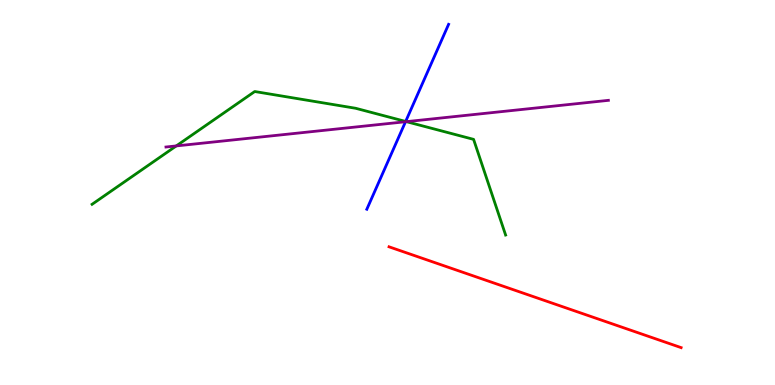[{'lines': ['blue', 'red'], 'intersections': []}, {'lines': ['green', 'red'], 'intersections': []}, {'lines': ['purple', 'red'], 'intersections': []}, {'lines': ['blue', 'green'], 'intersections': [{'x': 5.23, 'y': 6.85}]}, {'lines': ['blue', 'purple'], 'intersections': [{'x': 5.23, 'y': 6.84}]}, {'lines': ['green', 'purple'], 'intersections': [{'x': 2.27, 'y': 6.21}, {'x': 5.24, 'y': 6.84}]}]